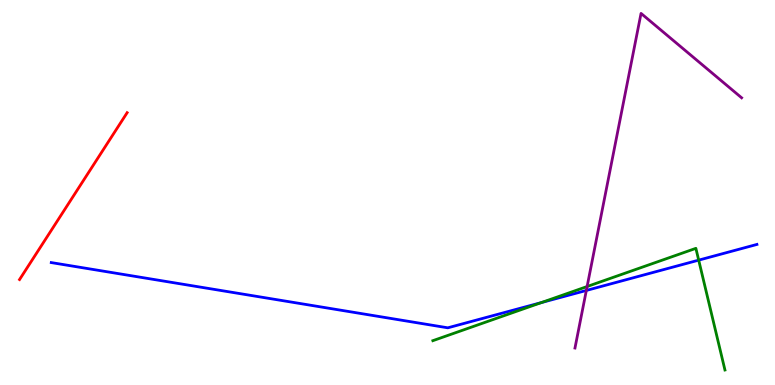[{'lines': ['blue', 'red'], 'intersections': []}, {'lines': ['green', 'red'], 'intersections': []}, {'lines': ['purple', 'red'], 'intersections': []}, {'lines': ['blue', 'green'], 'intersections': [{'x': 6.99, 'y': 2.14}, {'x': 9.02, 'y': 3.24}]}, {'lines': ['blue', 'purple'], 'intersections': [{'x': 7.57, 'y': 2.46}]}, {'lines': ['green', 'purple'], 'intersections': [{'x': 7.58, 'y': 2.56}]}]